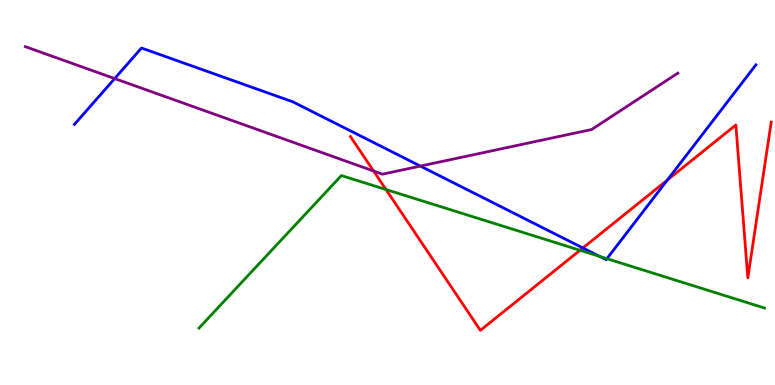[{'lines': ['blue', 'red'], 'intersections': [{'x': 7.52, 'y': 3.56}, {'x': 8.61, 'y': 5.32}]}, {'lines': ['green', 'red'], 'intersections': [{'x': 4.98, 'y': 5.08}, {'x': 7.48, 'y': 3.5}]}, {'lines': ['purple', 'red'], 'intersections': [{'x': 4.82, 'y': 5.56}]}, {'lines': ['blue', 'green'], 'intersections': [{'x': 7.74, 'y': 3.34}, {'x': 7.83, 'y': 3.28}]}, {'lines': ['blue', 'purple'], 'intersections': [{'x': 1.48, 'y': 7.96}, {'x': 5.42, 'y': 5.69}]}, {'lines': ['green', 'purple'], 'intersections': []}]